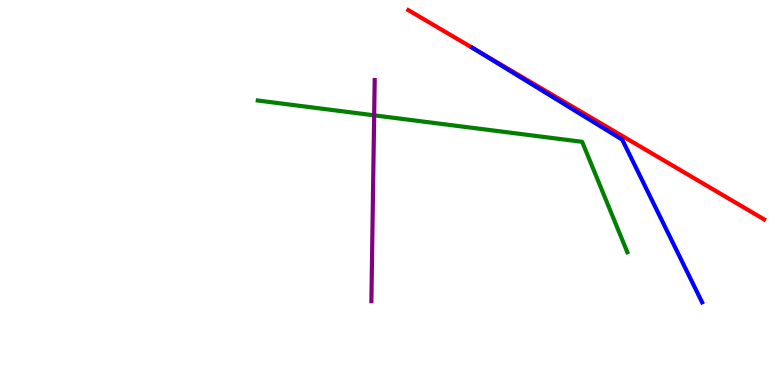[{'lines': ['blue', 'red'], 'intersections': [{'x': 6.11, 'y': 8.74}]}, {'lines': ['green', 'red'], 'intersections': []}, {'lines': ['purple', 'red'], 'intersections': []}, {'lines': ['blue', 'green'], 'intersections': []}, {'lines': ['blue', 'purple'], 'intersections': []}, {'lines': ['green', 'purple'], 'intersections': [{'x': 4.83, 'y': 7.0}]}]